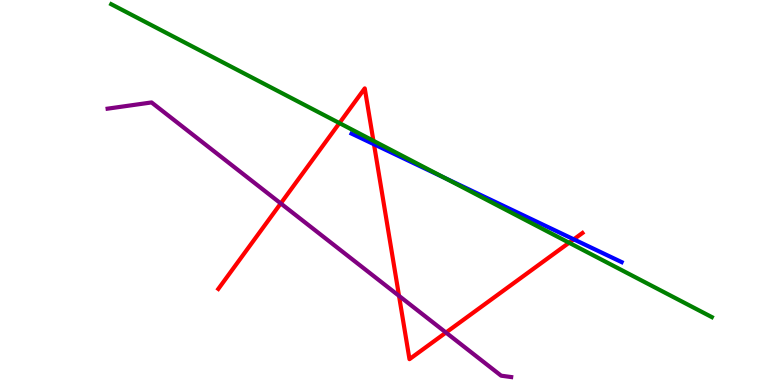[{'lines': ['blue', 'red'], 'intersections': [{'x': 4.83, 'y': 6.25}, {'x': 7.4, 'y': 3.78}]}, {'lines': ['green', 'red'], 'intersections': [{'x': 4.38, 'y': 6.8}, {'x': 4.82, 'y': 6.34}, {'x': 7.34, 'y': 3.7}]}, {'lines': ['purple', 'red'], 'intersections': [{'x': 3.62, 'y': 4.72}, {'x': 5.15, 'y': 2.32}, {'x': 5.75, 'y': 1.36}]}, {'lines': ['blue', 'green'], 'intersections': [{'x': 5.73, 'y': 5.39}]}, {'lines': ['blue', 'purple'], 'intersections': []}, {'lines': ['green', 'purple'], 'intersections': []}]